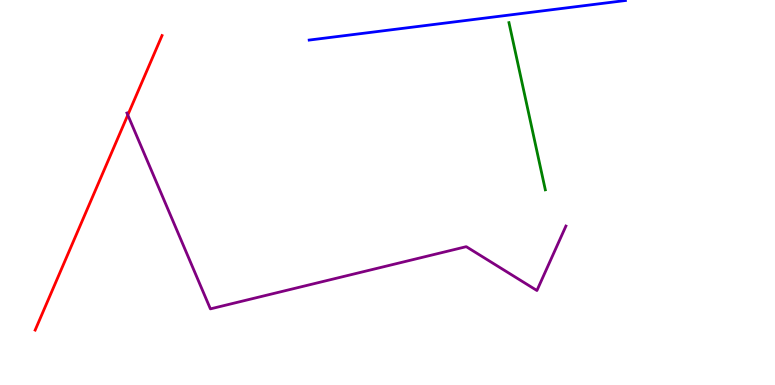[{'lines': ['blue', 'red'], 'intersections': []}, {'lines': ['green', 'red'], 'intersections': []}, {'lines': ['purple', 'red'], 'intersections': [{'x': 1.65, 'y': 7.01}]}, {'lines': ['blue', 'green'], 'intersections': []}, {'lines': ['blue', 'purple'], 'intersections': []}, {'lines': ['green', 'purple'], 'intersections': []}]